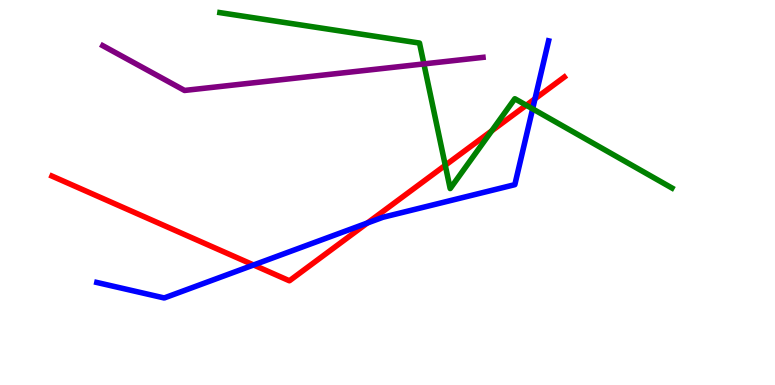[{'lines': ['blue', 'red'], 'intersections': [{'x': 3.27, 'y': 3.12}, {'x': 4.74, 'y': 4.21}, {'x': 6.9, 'y': 7.43}]}, {'lines': ['green', 'red'], 'intersections': [{'x': 5.75, 'y': 5.71}, {'x': 6.34, 'y': 6.6}, {'x': 6.79, 'y': 7.27}]}, {'lines': ['purple', 'red'], 'intersections': []}, {'lines': ['blue', 'green'], 'intersections': [{'x': 6.87, 'y': 7.17}]}, {'lines': ['blue', 'purple'], 'intersections': []}, {'lines': ['green', 'purple'], 'intersections': [{'x': 5.47, 'y': 8.34}]}]